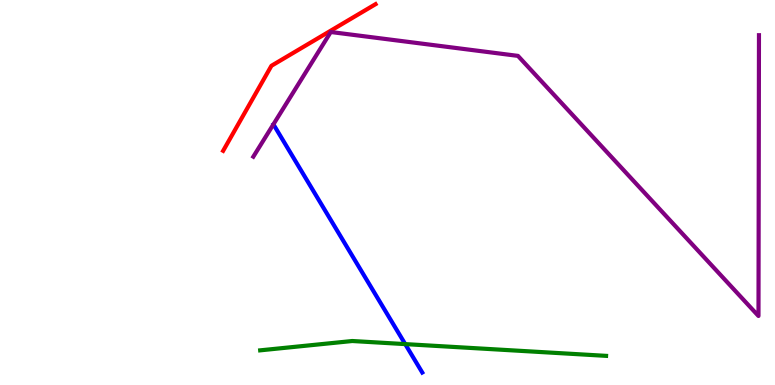[{'lines': ['blue', 'red'], 'intersections': []}, {'lines': ['green', 'red'], 'intersections': []}, {'lines': ['purple', 'red'], 'intersections': []}, {'lines': ['blue', 'green'], 'intersections': [{'x': 5.23, 'y': 1.06}]}, {'lines': ['blue', 'purple'], 'intersections': []}, {'lines': ['green', 'purple'], 'intersections': []}]